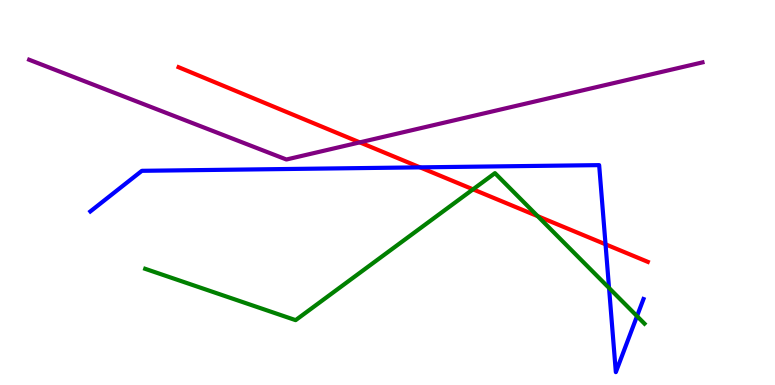[{'lines': ['blue', 'red'], 'intersections': [{'x': 5.42, 'y': 5.65}, {'x': 7.81, 'y': 3.65}]}, {'lines': ['green', 'red'], 'intersections': [{'x': 6.1, 'y': 5.08}, {'x': 6.94, 'y': 4.39}]}, {'lines': ['purple', 'red'], 'intersections': [{'x': 4.64, 'y': 6.3}]}, {'lines': ['blue', 'green'], 'intersections': [{'x': 7.86, 'y': 2.52}, {'x': 8.22, 'y': 1.79}]}, {'lines': ['blue', 'purple'], 'intersections': []}, {'lines': ['green', 'purple'], 'intersections': []}]